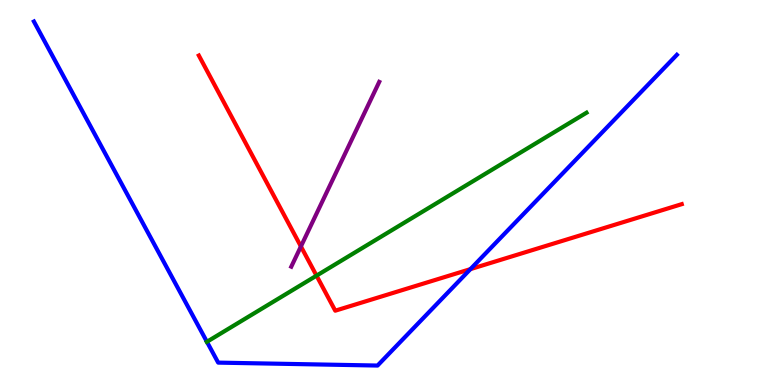[{'lines': ['blue', 'red'], 'intersections': [{'x': 6.07, 'y': 3.01}]}, {'lines': ['green', 'red'], 'intersections': [{'x': 4.08, 'y': 2.84}]}, {'lines': ['purple', 'red'], 'intersections': [{'x': 3.88, 'y': 3.6}]}, {'lines': ['blue', 'green'], 'intersections': [{'x': 2.67, 'y': 1.12}]}, {'lines': ['blue', 'purple'], 'intersections': []}, {'lines': ['green', 'purple'], 'intersections': []}]